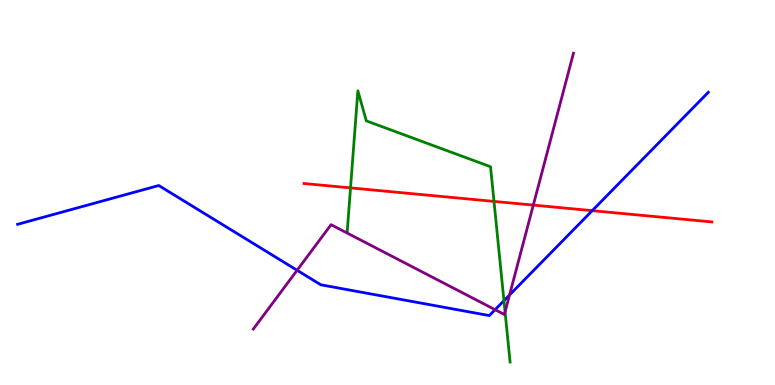[{'lines': ['blue', 'red'], 'intersections': [{'x': 7.64, 'y': 4.53}]}, {'lines': ['green', 'red'], 'intersections': [{'x': 4.52, 'y': 5.12}, {'x': 6.37, 'y': 4.77}]}, {'lines': ['purple', 'red'], 'intersections': [{'x': 6.88, 'y': 4.67}]}, {'lines': ['blue', 'green'], 'intersections': [{'x': 6.5, 'y': 2.19}]}, {'lines': ['blue', 'purple'], 'intersections': [{'x': 3.83, 'y': 2.98}, {'x': 6.39, 'y': 1.96}, {'x': 6.57, 'y': 2.34}]}, {'lines': ['green', 'purple'], 'intersections': [{'x': 6.52, 'y': 1.9}]}]